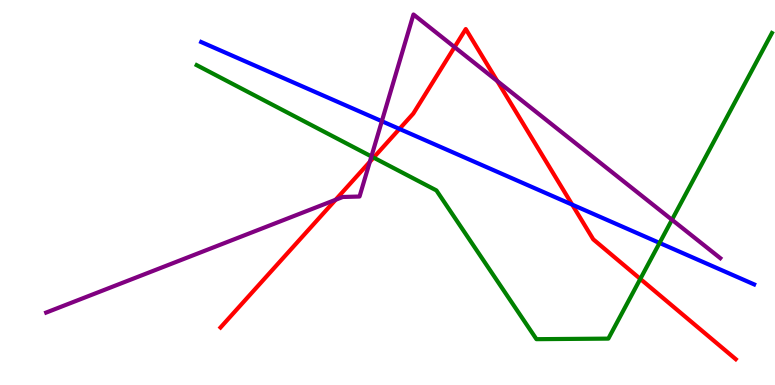[{'lines': ['blue', 'red'], 'intersections': [{'x': 5.15, 'y': 6.65}, {'x': 7.38, 'y': 4.68}]}, {'lines': ['green', 'red'], 'intersections': [{'x': 4.82, 'y': 5.91}, {'x': 8.26, 'y': 2.76}]}, {'lines': ['purple', 'red'], 'intersections': [{'x': 4.33, 'y': 4.81}, {'x': 4.77, 'y': 5.8}, {'x': 5.87, 'y': 8.78}, {'x': 6.42, 'y': 7.89}]}, {'lines': ['blue', 'green'], 'intersections': [{'x': 8.51, 'y': 3.69}]}, {'lines': ['blue', 'purple'], 'intersections': [{'x': 4.93, 'y': 6.85}]}, {'lines': ['green', 'purple'], 'intersections': [{'x': 4.79, 'y': 5.94}, {'x': 8.67, 'y': 4.29}]}]